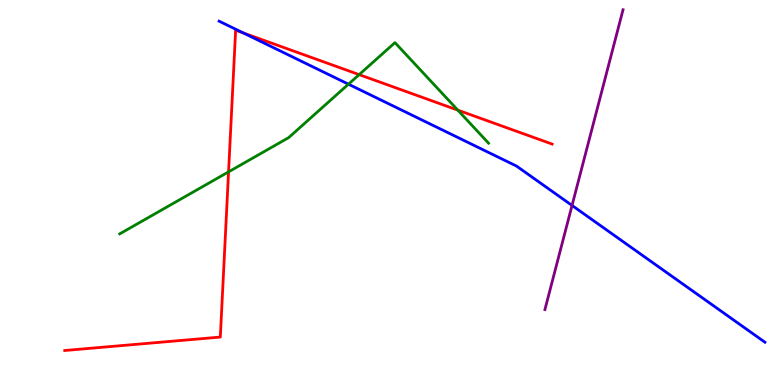[{'lines': ['blue', 'red'], 'intersections': [{'x': 3.14, 'y': 9.14}]}, {'lines': ['green', 'red'], 'intersections': [{'x': 2.95, 'y': 5.54}, {'x': 4.63, 'y': 8.06}, {'x': 5.91, 'y': 7.14}]}, {'lines': ['purple', 'red'], 'intersections': []}, {'lines': ['blue', 'green'], 'intersections': [{'x': 4.5, 'y': 7.81}]}, {'lines': ['blue', 'purple'], 'intersections': [{'x': 7.38, 'y': 4.66}]}, {'lines': ['green', 'purple'], 'intersections': []}]